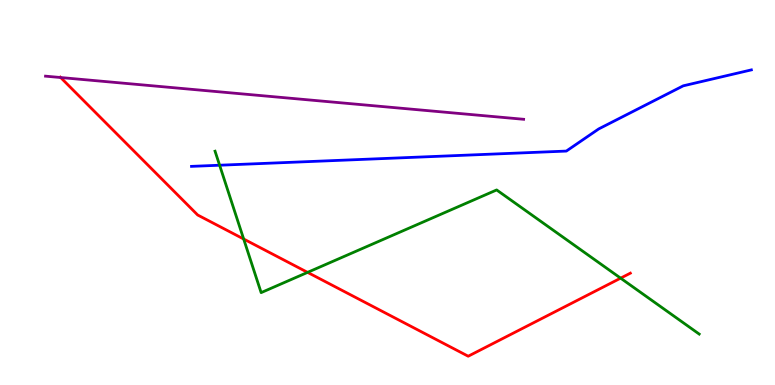[{'lines': ['blue', 'red'], 'intersections': []}, {'lines': ['green', 'red'], 'intersections': [{'x': 3.14, 'y': 3.79}, {'x': 3.97, 'y': 2.93}, {'x': 8.01, 'y': 2.78}]}, {'lines': ['purple', 'red'], 'intersections': [{'x': 0.783, 'y': 7.99}]}, {'lines': ['blue', 'green'], 'intersections': [{'x': 2.83, 'y': 5.71}]}, {'lines': ['blue', 'purple'], 'intersections': []}, {'lines': ['green', 'purple'], 'intersections': []}]